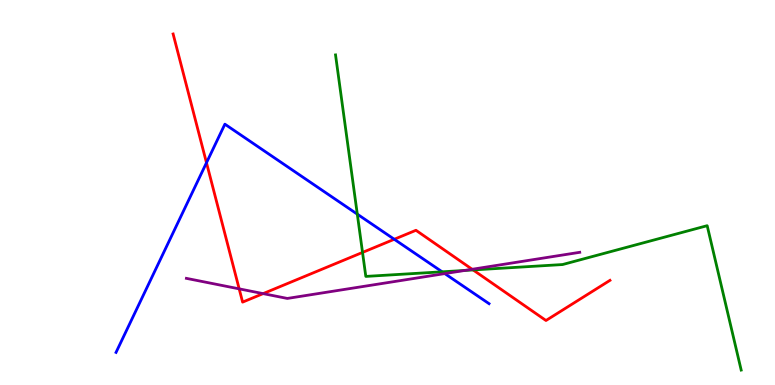[{'lines': ['blue', 'red'], 'intersections': [{'x': 2.66, 'y': 5.77}, {'x': 5.09, 'y': 3.79}]}, {'lines': ['green', 'red'], 'intersections': [{'x': 4.68, 'y': 3.44}, {'x': 6.1, 'y': 2.99}]}, {'lines': ['purple', 'red'], 'intersections': [{'x': 3.09, 'y': 2.5}, {'x': 3.4, 'y': 2.37}, {'x': 6.09, 'y': 3.01}]}, {'lines': ['blue', 'green'], 'intersections': [{'x': 4.61, 'y': 4.44}, {'x': 5.71, 'y': 2.94}]}, {'lines': ['blue', 'purple'], 'intersections': [{'x': 5.74, 'y': 2.89}]}, {'lines': ['green', 'purple'], 'intersections': [{'x': 6.0, 'y': 2.98}]}]